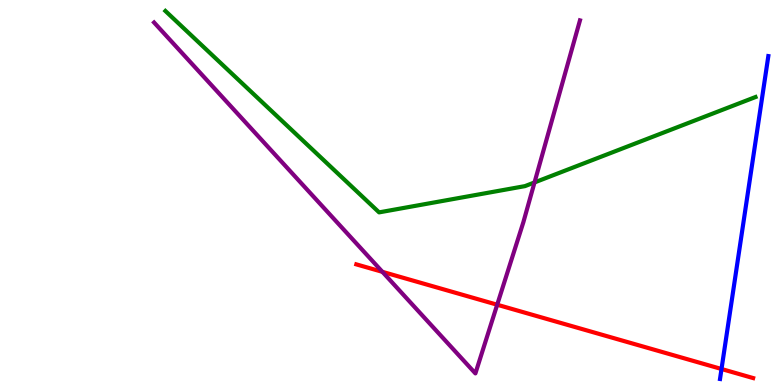[{'lines': ['blue', 'red'], 'intersections': [{'x': 9.31, 'y': 0.416}]}, {'lines': ['green', 'red'], 'intersections': []}, {'lines': ['purple', 'red'], 'intersections': [{'x': 4.93, 'y': 2.94}, {'x': 6.42, 'y': 2.09}]}, {'lines': ['blue', 'green'], 'intersections': []}, {'lines': ['blue', 'purple'], 'intersections': []}, {'lines': ['green', 'purple'], 'intersections': [{'x': 6.9, 'y': 5.26}]}]